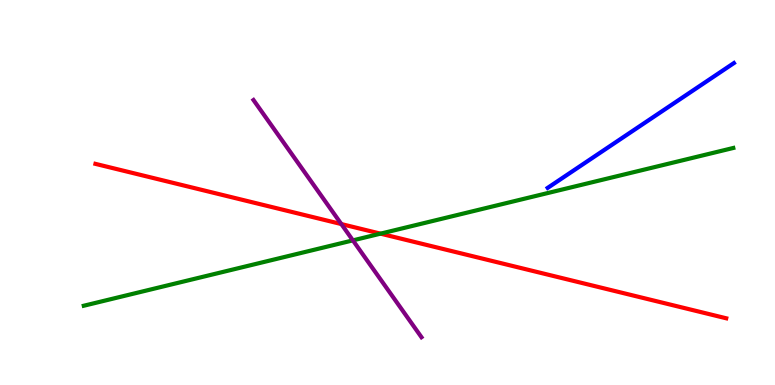[{'lines': ['blue', 'red'], 'intersections': []}, {'lines': ['green', 'red'], 'intersections': [{'x': 4.91, 'y': 3.93}]}, {'lines': ['purple', 'red'], 'intersections': [{'x': 4.4, 'y': 4.18}]}, {'lines': ['blue', 'green'], 'intersections': []}, {'lines': ['blue', 'purple'], 'intersections': []}, {'lines': ['green', 'purple'], 'intersections': [{'x': 4.55, 'y': 3.76}]}]